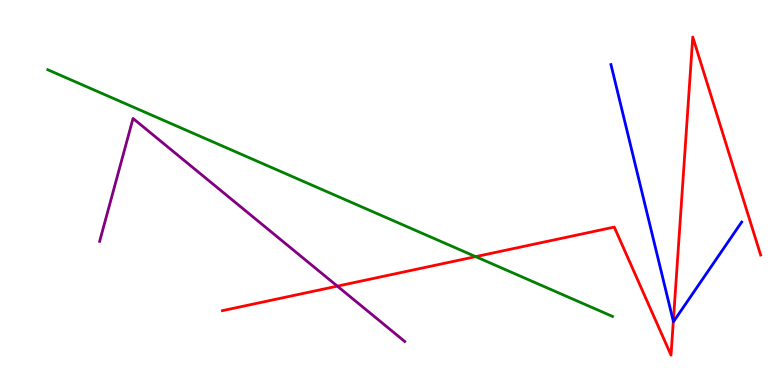[{'lines': ['blue', 'red'], 'intersections': [{'x': 8.69, 'y': 1.66}]}, {'lines': ['green', 'red'], 'intersections': [{'x': 6.14, 'y': 3.33}]}, {'lines': ['purple', 'red'], 'intersections': [{'x': 4.35, 'y': 2.57}]}, {'lines': ['blue', 'green'], 'intersections': []}, {'lines': ['blue', 'purple'], 'intersections': []}, {'lines': ['green', 'purple'], 'intersections': []}]